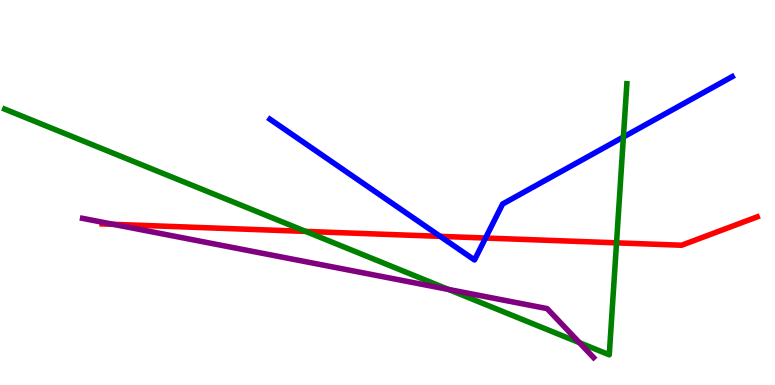[{'lines': ['blue', 'red'], 'intersections': [{'x': 5.68, 'y': 3.86}, {'x': 6.26, 'y': 3.82}]}, {'lines': ['green', 'red'], 'intersections': [{'x': 3.94, 'y': 3.99}, {'x': 7.96, 'y': 3.69}]}, {'lines': ['purple', 'red'], 'intersections': [{'x': 1.46, 'y': 4.17}]}, {'lines': ['blue', 'green'], 'intersections': [{'x': 8.04, 'y': 6.44}]}, {'lines': ['blue', 'purple'], 'intersections': []}, {'lines': ['green', 'purple'], 'intersections': [{'x': 5.79, 'y': 2.48}, {'x': 7.48, 'y': 1.1}]}]